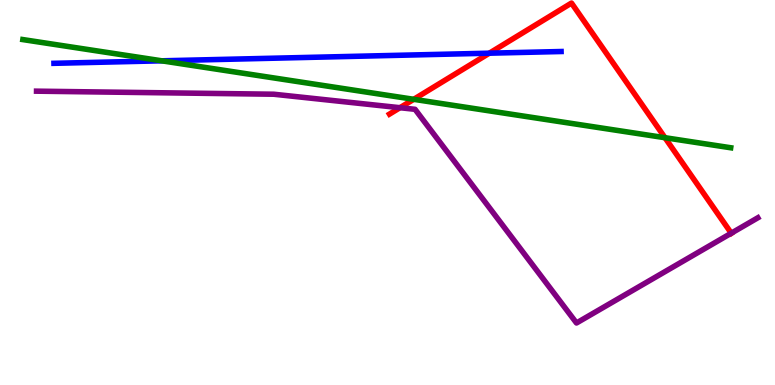[{'lines': ['blue', 'red'], 'intersections': [{'x': 6.31, 'y': 8.62}]}, {'lines': ['green', 'red'], 'intersections': [{'x': 5.34, 'y': 7.42}, {'x': 8.58, 'y': 6.42}]}, {'lines': ['purple', 'red'], 'intersections': [{'x': 5.16, 'y': 7.2}, {'x': 9.44, 'y': 3.94}]}, {'lines': ['blue', 'green'], 'intersections': [{'x': 2.09, 'y': 8.42}]}, {'lines': ['blue', 'purple'], 'intersections': []}, {'lines': ['green', 'purple'], 'intersections': []}]